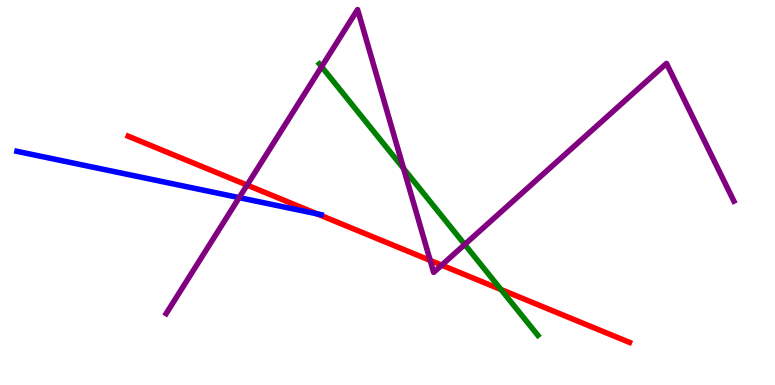[{'lines': ['blue', 'red'], 'intersections': [{'x': 4.09, 'y': 4.45}]}, {'lines': ['green', 'red'], 'intersections': [{'x': 6.46, 'y': 2.48}]}, {'lines': ['purple', 'red'], 'intersections': [{'x': 3.19, 'y': 5.19}, {'x': 5.55, 'y': 3.24}, {'x': 5.7, 'y': 3.11}]}, {'lines': ['blue', 'green'], 'intersections': []}, {'lines': ['blue', 'purple'], 'intersections': [{'x': 3.09, 'y': 4.87}]}, {'lines': ['green', 'purple'], 'intersections': [{'x': 4.15, 'y': 8.27}, {'x': 5.21, 'y': 5.62}, {'x': 6.0, 'y': 3.65}]}]